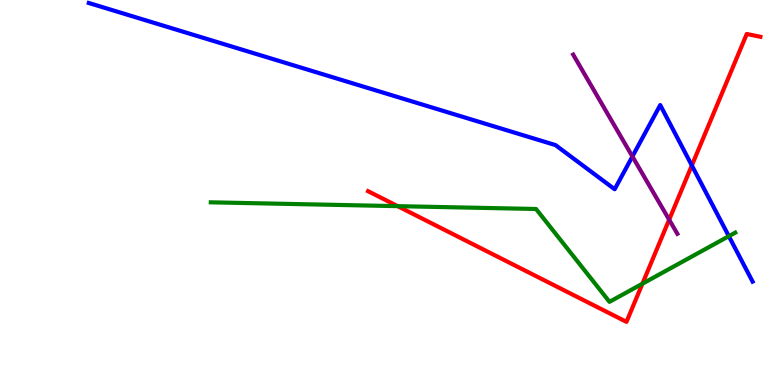[{'lines': ['blue', 'red'], 'intersections': [{'x': 8.93, 'y': 5.7}]}, {'lines': ['green', 'red'], 'intersections': [{'x': 5.13, 'y': 4.65}, {'x': 8.29, 'y': 2.63}]}, {'lines': ['purple', 'red'], 'intersections': [{'x': 8.63, 'y': 4.29}]}, {'lines': ['blue', 'green'], 'intersections': [{'x': 9.4, 'y': 3.87}]}, {'lines': ['blue', 'purple'], 'intersections': [{'x': 8.16, 'y': 5.94}]}, {'lines': ['green', 'purple'], 'intersections': []}]